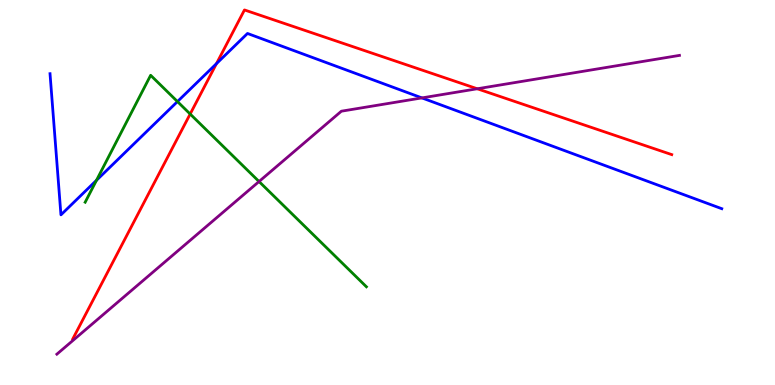[{'lines': ['blue', 'red'], 'intersections': [{'x': 2.79, 'y': 8.35}]}, {'lines': ['green', 'red'], 'intersections': [{'x': 2.45, 'y': 7.04}]}, {'lines': ['purple', 'red'], 'intersections': [{'x': 6.16, 'y': 7.69}]}, {'lines': ['blue', 'green'], 'intersections': [{'x': 1.24, 'y': 5.32}, {'x': 2.29, 'y': 7.36}]}, {'lines': ['blue', 'purple'], 'intersections': [{'x': 5.44, 'y': 7.46}]}, {'lines': ['green', 'purple'], 'intersections': [{'x': 3.34, 'y': 5.29}]}]